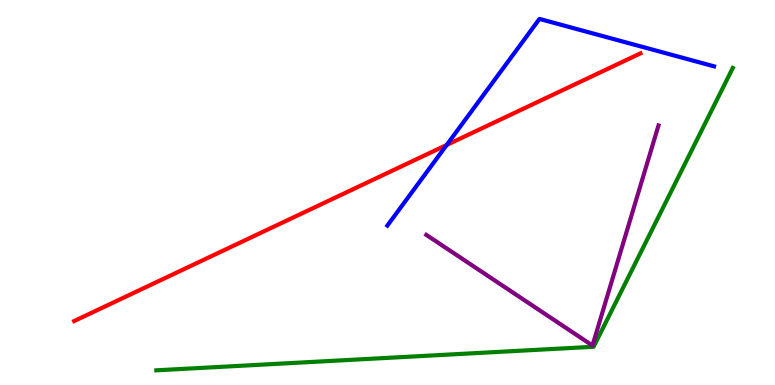[{'lines': ['blue', 'red'], 'intersections': [{'x': 5.76, 'y': 6.23}]}, {'lines': ['green', 'red'], 'intersections': []}, {'lines': ['purple', 'red'], 'intersections': []}, {'lines': ['blue', 'green'], 'intersections': []}, {'lines': ['blue', 'purple'], 'intersections': []}, {'lines': ['green', 'purple'], 'intersections': []}]